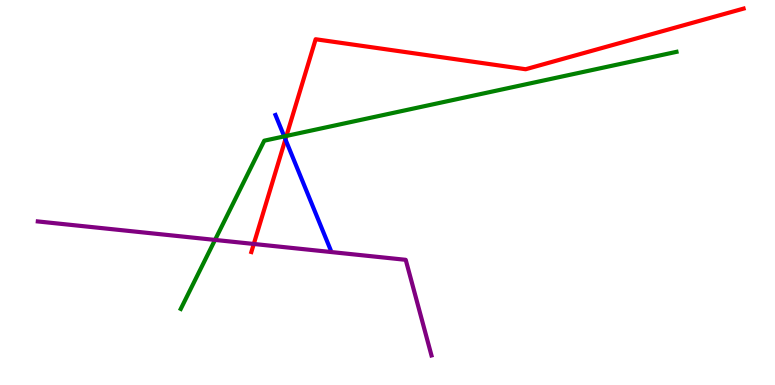[{'lines': ['blue', 'red'], 'intersections': [{'x': 3.68, 'y': 6.38}]}, {'lines': ['green', 'red'], 'intersections': [{'x': 3.7, 'y': 6.47}]}, {'lines': ['purple', 'red'], 'intersections': [{'x': 3.27, 'y': 3.66}]}, {'lines': ['blue', 'green'], 'intersections': [{'x': 3.67, 'y': 6.46}]}, {'lines': ['blue', 'purple'], 'intersections': []}, {'lines': ['green', 'purple'], 'intersections': [{'x': 2.77, 'y': 3.77}]}]